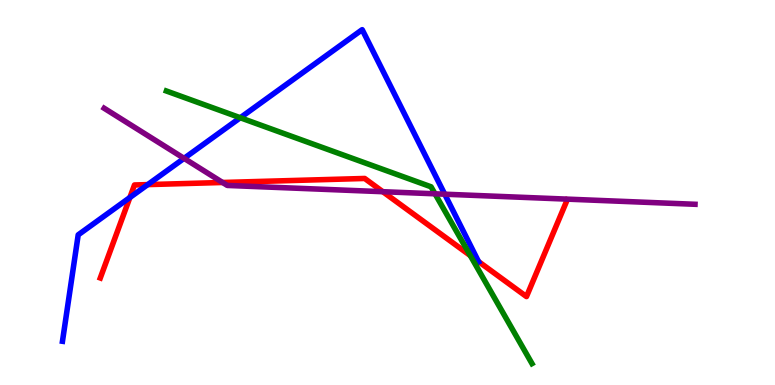[{'lines': ['blue', 'red'], 'intersections': [{'x': 1.68, 'y': 4.87}, {'x': 1.91, 'y': 5.21}, {'x': 6.17, 'y': 3.21}]}, {'lines': ['green', 'red'], 'intersections': [{'x': 6.07, 'y': 3.36}]}, {'lines': ['purple', 'red'], 'intersections': [{'x': 2.87, 'y': 5.26}, {'x': 4.94, 'y': 5.02}]}, {'lines': ['blue', 'green'], 'intersections': [{'x': 3.1, 'y': 6.94}]}, {'lines': ['blue', 'purple'], 'intersections': [{'x': 2.38, 'y': 5.89}, {'x': 5.74, 'y': 4.96}]}, {'lines': ['green', 'purple'], 'intersections': [{'x': 5.61, 'y': 4.97}]}]